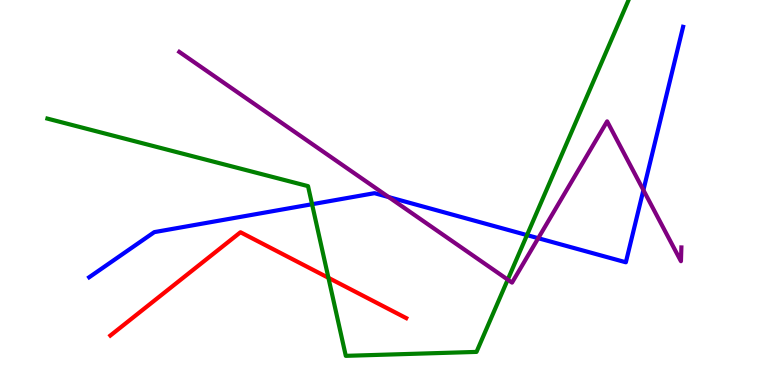[{'lines': ['blue', 'red'], 'intersections': []}, {'lines': ['green', 'red'], 'intersections': [{'x': 4.24, 'y': 2.78}]}, {'lines': ['purple', 'red'], 'intersections': []}, {'lines': ['blue', 'green'], 'intersections': [{'x': 4.03, 'y': 4.7}, {'x': 6.8, 'y': 3.89}]}, {'lines': ['blue', 'purple'], 'intersections': [{'x': 5.02, 'y': 4.88}, {'x': 6.94, 'y': 3.81}, {'x': 8.3, 'y': 5.06}]}, {'lines': ['green', 'purple'], 'intersections': [{'x': 6.55, 'y': 2.74}]}]